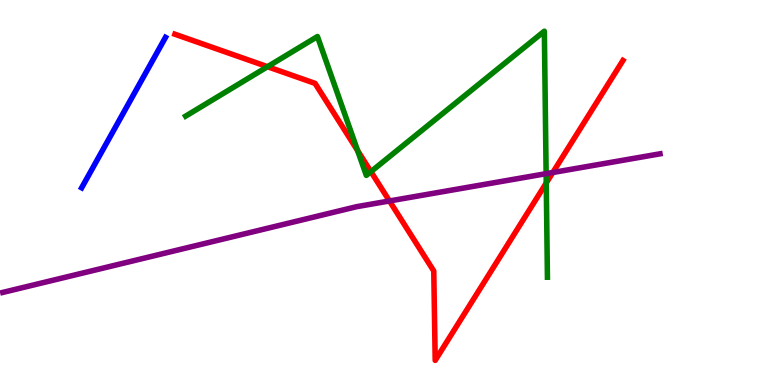[{'lines': ['blue', 'red'], 'intersections': []}, {'lines': ['green', 'red'], 'intersections': [{'x': 3.45, 'y': 8.27}, {'x': 4.61, 'y': 6.09}, {'x': 4.79, 'y': 5.54}, {'x': 7.05, 'y': 5.25}]}, {'lines': ['purple', 'red'], 'intersections': [{'x': 5.03, 'y': 4.78}, {'x': 7.13, 'y': 5.52}]}, {'lines': ['blue', 'green'], 'intersections': []}, {'lines': ['blue', 'purple'], 'intersections': []}, {'lines': ['green', 'purple'], 'intersections': [{'x': 7.05, 'y': 5.49}]}]